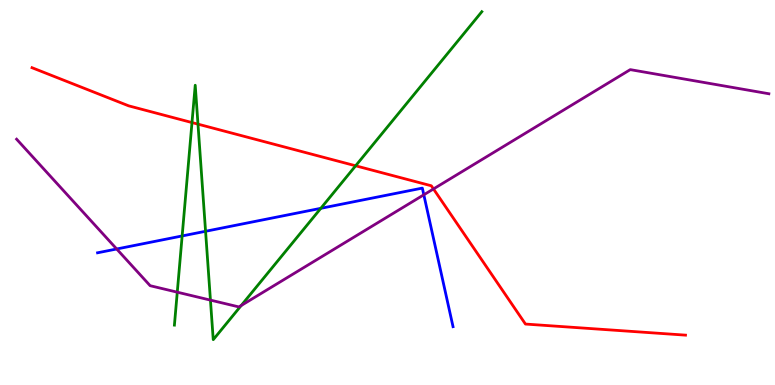[{'lines': ['blue', 'red'], 'intersections': []}, {'lines': ['green', 'red'], 'intersections': [{'x': 2.48, 'y': 6.82}, {'x': 2.55, 'y': 6.78}, {'x': 4.59, 'y': 5.69}]}, {'lines': ['purple', 'red'], 'intersections': [{'x': 5.59, 'y': 5.09}]}, {'lines': ['blue', 'green'], 'intersections': [{'x': 2.35, 'y': 3.87}, {'x': 2.65, 'y': 3.99}, {'x': 4.14, 'y': 4.59}]}, {'lines': ['blue', 'purple'], 'intersections': [{'x': 1.51, 'y': 3.53}, {'x': 5.47, 'y': 4.94}]}, {'lines': ['green', 'purple'], 'intersections': [{'x': 2.29, 'y': 2.41}, {'x': 2.72, 'y': 2.2}, {'x': 3.11, 'y': 2.07}]}]